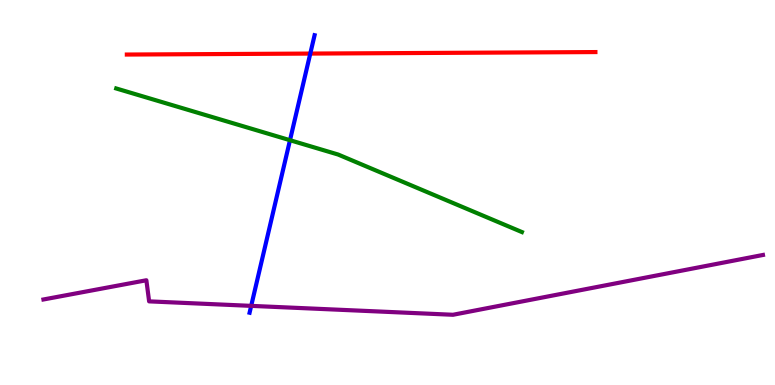[{'lines': ['blue', 'red'], 'intersections': [{'x': 4.0, 'y': 8.61}]}, {'lines': ['green', 'red'], 'intersections': []}, {'lines': ['purple', 'red'], 'intersections': []}, {'lines': ['blue', 'green'], 'intersections': [{'x': 3.74, 'y': 6.36}]}, {'lines': ['blue', 'purple'], 'intersections': [{'x': 3.24, 'y': 2.06}]}, {'lines': ['green', 'purple'], 'intersections': []}]